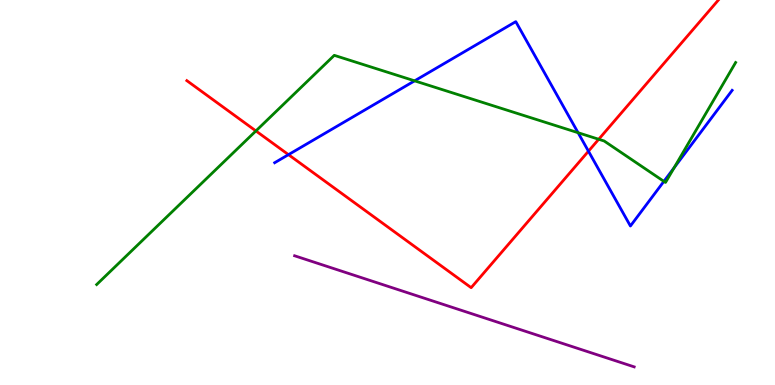[{'lines': ['blue', 'red'], 'intersections': [{'x': 3.72, 'y': 5.98}, {'x': 7.59, 'y': 6.07}]}, {'lines': ['green', 'red'], 'intersections': [{'x': 3.3, 'y': 6.6}, {'x': 7.73, 'y': 6.38}]}, {'lines': ['purple', 'red'], 'intersections': []}, {'lines': ['blue', 'green'], 'intersections': [{'x': 5.35, 'y': 7.9}, {'x': 7.46, 'y': 6.55}, {'x': 8.57, 'y': 5.29}, {'x': 8.7, 'y': 5.64}]}, {'lines': ['blue', 'purple'], 'intersections': []}, {'lines': ['green', 'purple'], 'intersections': []}]